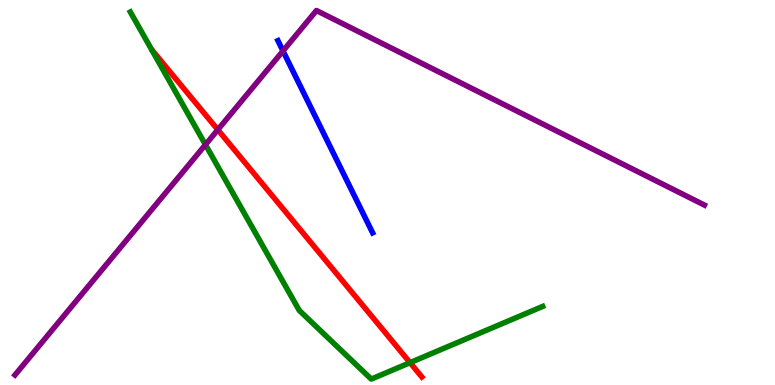[{'lines': ['blue', 'red'], 'intersections': []}, {'lines': ['green', 'red'], 'intersections': [{'x': 5.29, 'y': 0.58}]}, {'lines': ['purple', 'red'], 'intersections': [{'x': 2.81, 'y': 6.63}]}, {'lines': ['blue', 'green'], 'intersections': []}, {'lines': ['blue', 'purple'], 'intersections': [{'x': 3.65, 'y': 8.68}]}, {'lines': ['green', 'purple'], 'intersections': [{'x': 2.65, 'y': 6.24}]}]